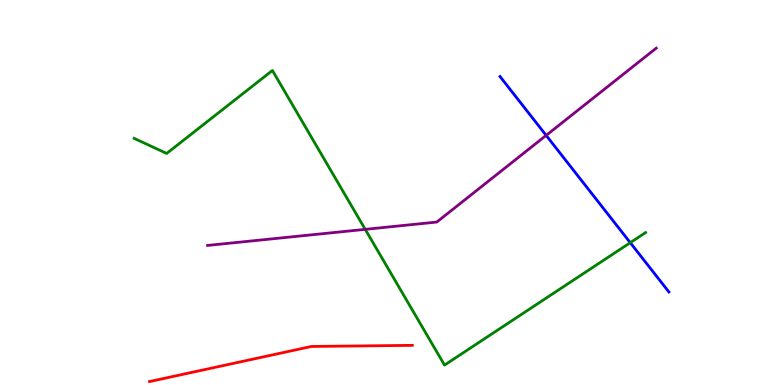[{'lines': ['blue', 'red'], 'intersections': []}, {'lines': ['green', 'red'], 'intersections': []}, {'lines': ['purple', 'red'], 'intersections': []}, {'lines': ['blue', 'green'], 'intersections': [{'x': 8.13, 'y': 3.7}]}, {'lines': ['blue', 'purple'], 'intersections': [{'x': 7.05, 'y': 6.48}]}, {'lines': ['green', 'purple'], 'intersections': [{'x': 4.71, 'y': 4.04}]}]